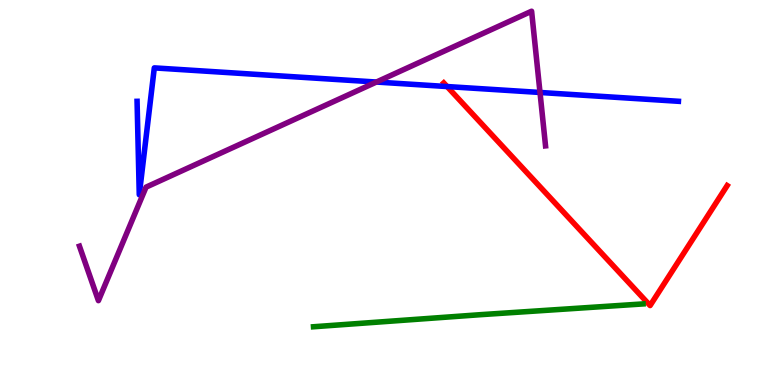[{'lines': ['blue', 'red'], 'intersections': [{'x': 5.77, 'y': 7.75}]}, {'lines': ['green', 'red'], 'intersections': []}, {'lines': ['purple', 'red'], 'intersections': []}, {'lines': ['blue', 'green'], 'intersections': []}, {'lines': ['blue', 'purple'], 'intersections': [{'x': 4.86, 'y': 7.87}, {'x': 6.97, 'y': 7.6}]}, {'lines': ['green', 'purple'], 'intersections': []}]